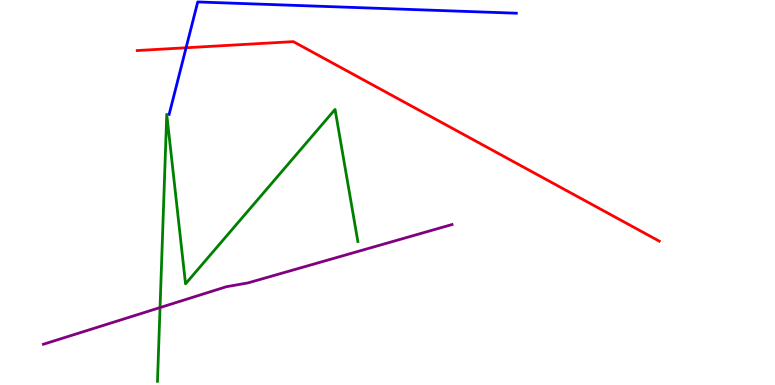[{'lines': ['blue', 'red'], 'intersections': [{'x': 2.4, 'y': 8.76}]}, {'lines': ['green', 'red'], 'intersections': []}, {'lines': ['purple', 'red'], 'intersections': []}, {'lines': ['blue', 'green'], 'intersections': []}, {'lines': ['blue', 'purple'], 'intersections': []}, {'lines': ['green', 'purple'], 'intersections': [{'x': 2.07, 'y': 2.01}]}]